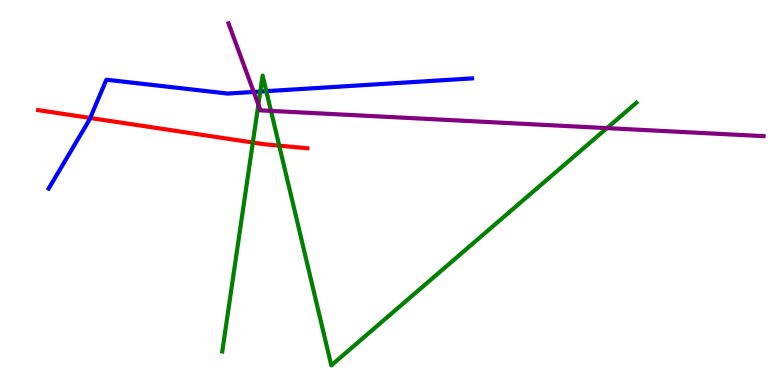[{'lines': ['blue', 'red'], 'intersections': [{'x': 1.16, 'y': 6.94}]}, {'lines': ['green', 'red'], 'intersections': [{'x': 3.26, 'y': 6.3}, {'x': 3.6, 'y': 6.22}]}, {'lines': ['purple', 'red'], 'intersections': []}, {'lines': ['blue', 'green'], 'intersections': [{'x': 3.36, 'y': 7.62}, {'x': 3.44, 'y': 7.63}]}, {'lines': ['blue', 'purple'], 'intersections': [{'x': 3.27, 'y': 7.61}]}, {'lines': ['green', 'purple'], 'intersections': [{'x': 3.33, 'y': 7.28}, {'x': 3.5, 'y': 7.12}, {'x': 7.83, 'y': 6.67}]}]